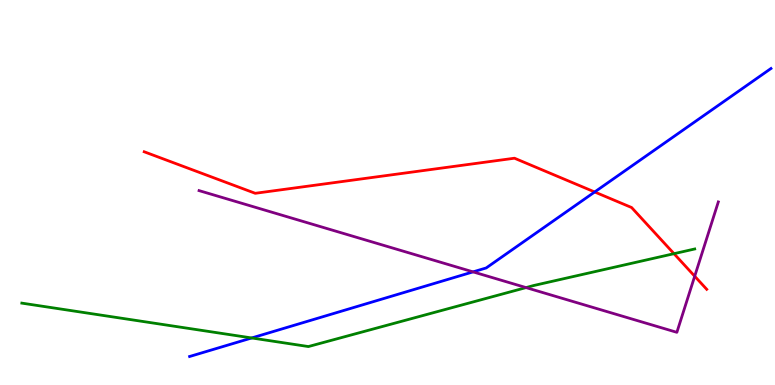[{'lines': ['blue', 'red'], 'intersections': [{'x': 7.67, 'y': 5.01}]}, {'lines': ['green', 'red'], 'intersections': [{'x': 8.7, 'y': 3.41}]}, {'lines': ['purple', 'red'], 'intersections': [{'x': 8.96, 'y': 2.83}]}, {'lines': ['blue', 'green'], 'intersections': [{'x': 3.25, 'y': 1.22}]}, {'lines': ['blue', 'purple'], 'intersections': [{'x': 6.1, 'y': 2.94}]}, {'lines': ['green', 'purple'], 'intersections': [{'x': 6.79, 'y': 2.53}]}]